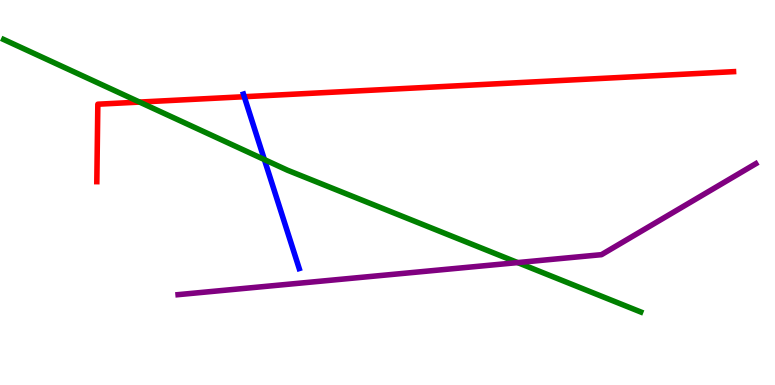[{'lines': ['blue', 'red'], 'intersections': [{'x': 3.15, 'y': 7.49}]}, {'lines': ['green', 'red'], 'intersections': [{'x': 1.8, 'y': 7.35}]}, {'lines': ['purple', 'red'], 'intersections': []}, {'lines': ['blue', 'green'], 'intersections': [{'x': 3.41, 'y': 5.86}]}, {'lines': ['blue', 'purple'], 'intersections': []}, {'lines': ['green', 'purple'], 'intersections': [{'x': 6.68, 'y': 3.18}]}]